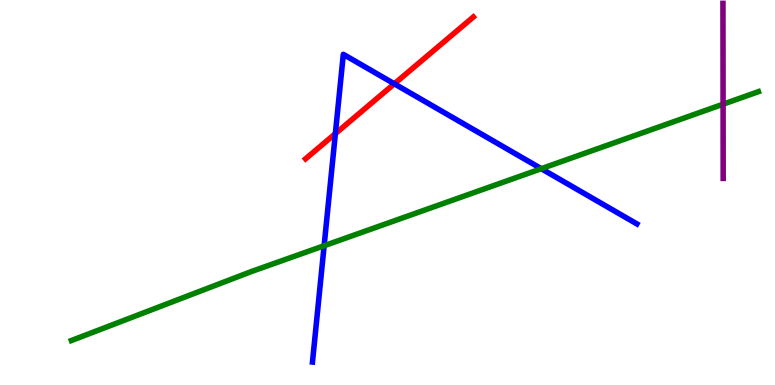[{'lines': ['blue', 'red'], 'intersections': [{'x': 4.33, 'y': 6.53}, {'x': 5.09, 'y': 7.82}]}, {'lines': ['green', 'red'], 'intersections': []}, {'lines': ['purple', 'red'], 'intersections': []}, {'lines': ['blue', 'green'], 'intersections': [{'x': 4.18, 'y': 3.62}, {'x': 6.98, 'y': 5.62}]}, {'lines': ['blue', 'purple'], 'intersections': []}, {'lines': ['green', 'purple'], 'intersections': [{'x': 9.33, 'y': 7.29}]}]